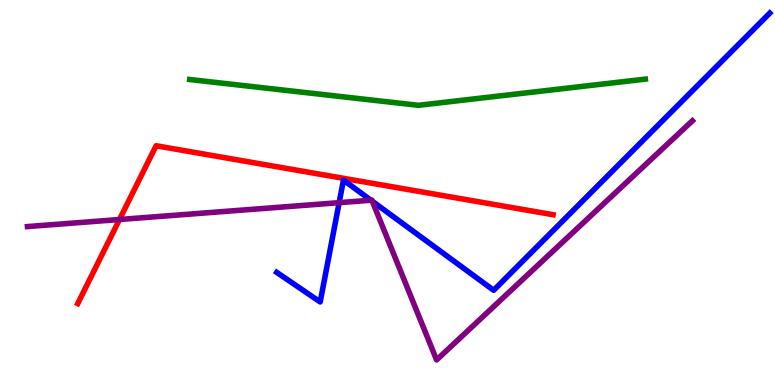[{'lines': ['blue', 'red'], 'intersections': []}, {'lines': ['green', 'red'], 'intersections': []}, {'lines': ['purple', 'red'], 'intersections': [{'x': 1.54, 'y': 4.3}]}, {'lines': ['blue', 'green'], 'intersections': []}, {'lines': ['blue', 'purple'], 'intersections': [{'x': 4.38, 'y': 4.74}, {'x': 4.79, 'y': 4.8}, {'x': 4.8, 'y': 4.77}]}, {'lines': ['green', 'purple'], 'intersections': []}]